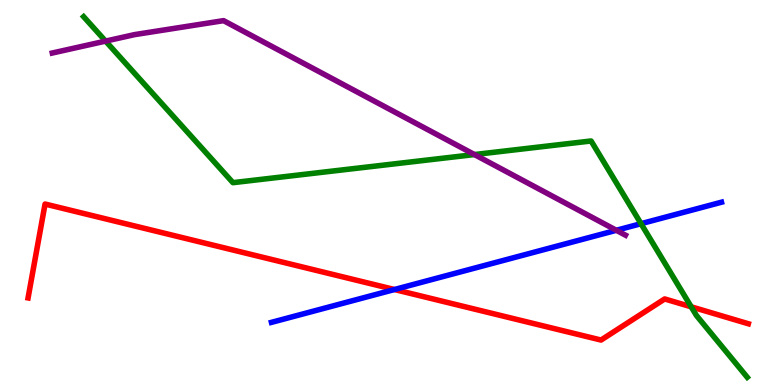[{'lines': ['blue', 'red'], 'intersections': [{'x': 5.09, 'y': 2.48}]}, {'lines': ['green', 'red'], 'intersections': [{'x': 8.92, 'y': 2.03}]}, {'lines': ['purple', 'red'], 'intersections': []}, {'lines': ['blue', 'green'], 'intersections': [{'x': 8.27, 'y': 4.19}]}, {'lines': ['blue', 'purple'], 'intersections': [{'x': 7.95, 'y': 4.02}]}, {'lines': ['green', 'purple'], 'intersections': [{'x': 1.36, 'y': 8.93}, {'x': 6.12, 'y': 5.99}]}]